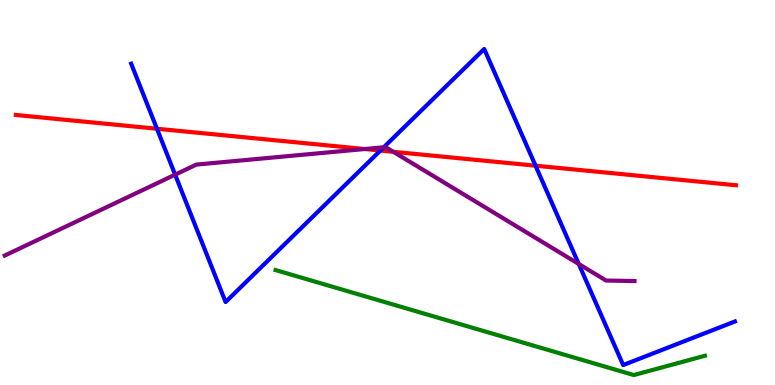[{'lines': ['blue', 'red'], 'intersections': [{'x': 2.03, 'y': 6.66}, {'x': 4.91, 'y': 6.09}, {'x': 6.91, 'y': 5.7}]}, {'lines': ['green', 'red'], 'intersections': []}, {'lines': ['purple', 'red'], 'intersections': [{'x': 4.71, 'y': 6.13}, {'x': 5.08, 'y': 6.06}]}, {'lines': ['blue', 'green'], 'intersections': []}, {'lines': ['blue', 'purple'], 'intersections': [{'x': 2.26, 'y': 5.46}, {'x': 4.95, 'y': 6.18}, {'x': 7.47, 'y': 3.14}]}, {'lines': ['green', 'purple'], 'intersections': []}]